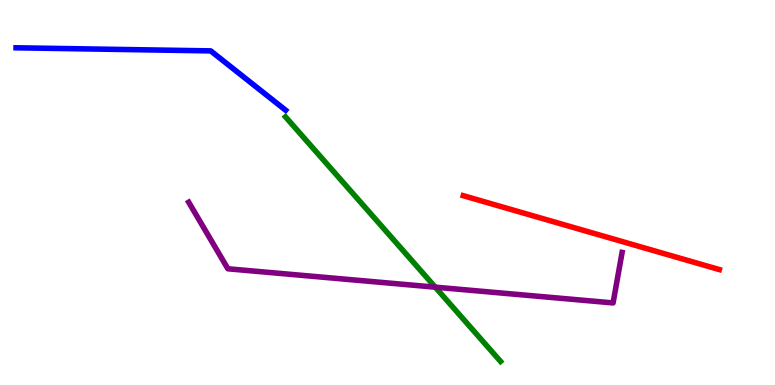[{'lines': ['blue', 'red'], 'intersections': []}, {'lines': ['green', 'red'], 'intersections': []}, {'lines': ['purple', 'red'], 'intersections': []}, {'lines': ['blue', 'green'], 'intersections': []}, {'lines': ['blue', 'purple'], 'intersections': []}, {'lines': ['green', 'purple'], 'intersections': [{'x': 5.62, 'y': 2.54}]}]